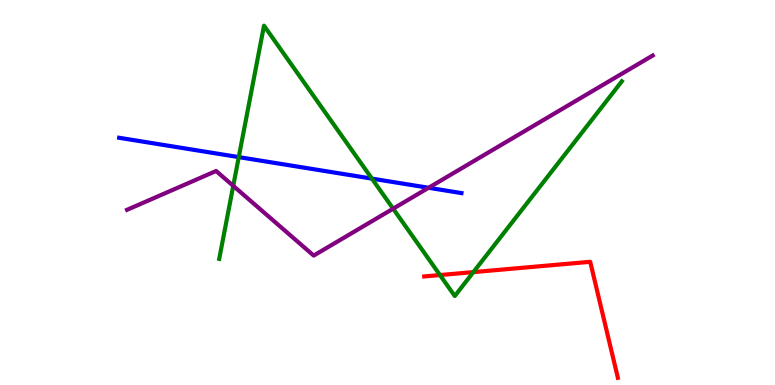[{'lines': ['blue', 'red'], 'intersections': []}, {'lines': ['green', 'red'], 'intersections': [{'x': 5.68, 'y': 2.86}, {'x': 6.11, 'y': 2.93}]}, {'lines': ['purple', 'red'], 'intersections': []}, {'lines': ['blue', 'green'], 'intersections': [{'x': 3.08, 'y': 5.92}, {'x': 4.8, 'y': 5.36}]}, {'lines': ['blue', 'purple'], 'intersections': [{'x': 5.53, 'y': 5.12}]}, {'lines': ['green', 'purple'], 'intersections': [{'x': 3.01, 'y': 5.17}, {'x': 5.07, 'y': 4.58}]}]